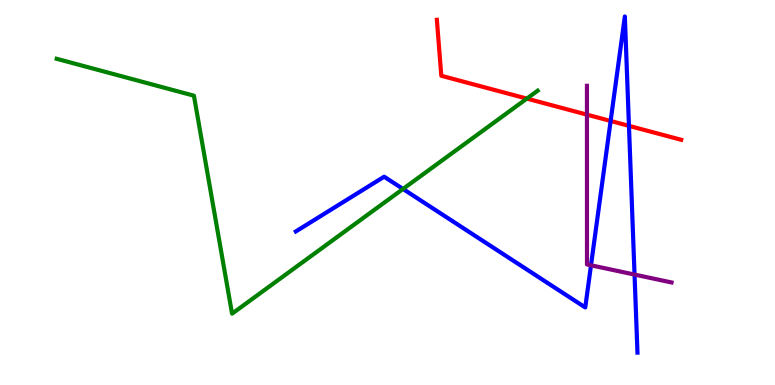[{'lines': ['blue', 'red'], 'intersections': [{'x': 7.88, 'y': 6.86}, {'x': 8.12, 'y': 6.73}]}, {'lines': ['green', 'red'], 'intersections': [{'x': 6.8, 'y': 7.44}]}, {'lines': ['purple', 'red'], 'intersections': [{'x': 7.57, 'y': 7.02}]}, {'lines': ['blue', 'green'], 'intersections': [{'x': 5.2, 'y': 5.09}]}, {'lines': ['blue', 'purple'], 'intersections': [{'x': 7.63, 'y': 3.11}, {'x': 8.19, 'y': 2.87}]}, {'lines': ['green', 'purple'], 'intersections': []}]